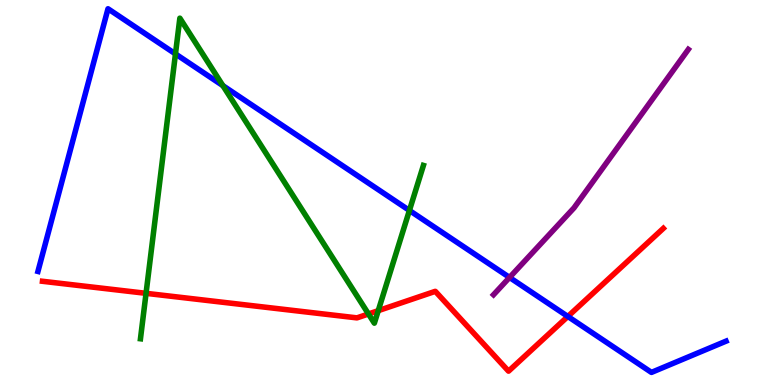[{'lines': ['blue', 'red'], 'intersections': [{'x': 7.33, 'y': 1.78}]}, {'lines': ['green', 'red'], 'intersections': [{'x': 1.88, 'y': 2.38}, {'x': 4.75, 'y': 1.84}, {'x': 4.88, 'y': 1.93}]}, {'lines': ['purple', 'red'], 'intersections': []}, {'lines': ['blue', 'green'], 'intersections': [{'x': 2.26, 'y': 8.6}, {'x': 2.88, 'y': 7.78}, {'x': 5.28, 'y': 4.53}]}, {'lines': ['blue', 'purple'], 'intersections': [{'x': 6.57, 'y': 2.79}]}, {'lines': ['green', 'purple'], 'intersections': []}]